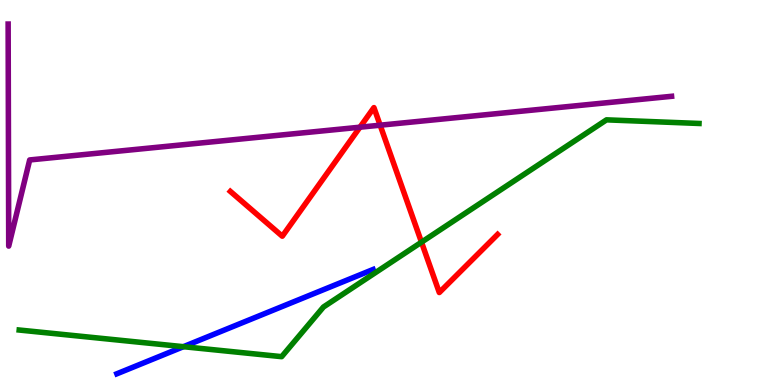[{'lines': ['blue', 'red'], 'intersections': []}, {'lines': ['green', 'red'], 'intersections': [{'x': 5.44, 'y': 3.71}]}, {'lines': ['purple', 'red'], 'intersections': [{'x': 4.64, 'y': 6.7}, {'x': 4.91, 'y': 6.75}]}, {'lines': ['blue', 'green'], 'intersections': [{'x': 2.37, 'y': 0.995}]}, {'lines': ['blue', 'purple'], 'intersections': []}, {'lines': ['green', 'purple'], 'intersections': []}]